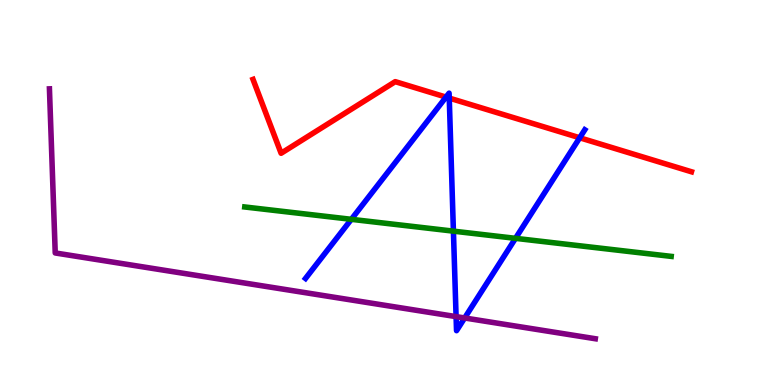[{'lines': ['blue', 'red'], 'intersections': [{'x': 5.76, 'y': 7.48}, {'x': 5.8, 'y': 7.45}, {'x': 7.48, 'y': 6.42}]}, {'lines': ['green', 'red'], 'intersections': []}, {'lines': ['purple', 'red'], 'intersections': []}, {'lines': ['blue', 'green'], 'intersections': [{'x': 4.53, 'y': 4.3}, {'x': 5.85, 'y': 4.0}, {'x': 6.65, 'y': 3.81}]}, {'lines': ['blue', 'purple'], 'intersections': [{'x': 5.89, 'y': 1.78}, {'x': 6.0, 'y': 1.74}]}, {'lines': ['green', 'purple'], 'intersections': []}]